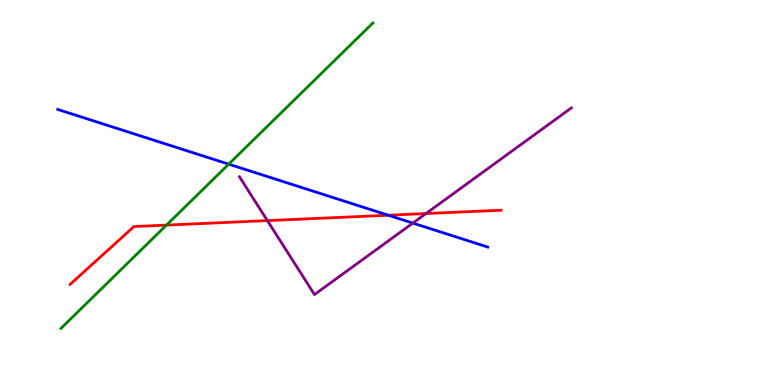[{'lines': ['blue', 'red'], 'intersections': [{'x': 5.01, 'y': 4.41}]}, {'lines': ['green', 'red'], 'intersections': [{'x': 2.15, 'y': 4.15}]}, {'lines': ['purple', 'red'], 'intersections': [{'x': 3.45, 'y': 4.27}, {'x': 5.5, 'y': 4.45}]}, {'lines': ['blue', 'green'], 'intersections': [{'x': 2.95, 'y': 5.74}]}, {'lines': ['blue', 'purple'], 'intersections': [{'x': 5.33, 'y': 4.21}]}, {'lines': ['green', 'purple'], 'intersections': []}]